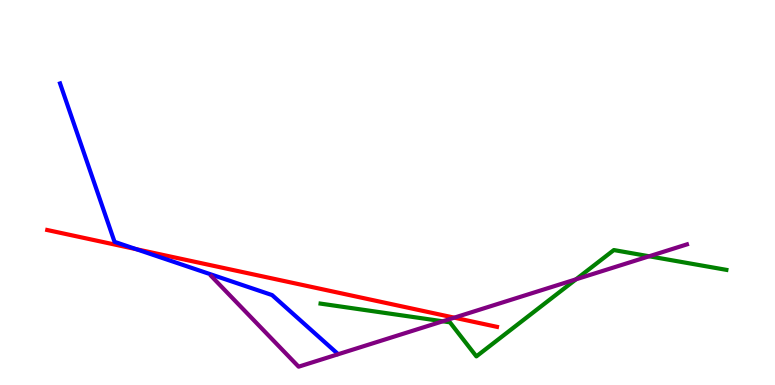[{'lines': ['blue', 'red'], 'intersections': [{'x': 1.76, 'y': 3.53}]}, {'lines': ['green', 'red'], 'intersections': []}, {'lines': ['purple', 'red'], 'intersections': [{'x': 5.86, 'y': 1.75}]}, {'lines': ['blue', 'green'], 'intersections': []}, {'lines': ['blue', 'purple'], 'intersections': []}, {'lines': ['green', 'purple'], 'intersections': [{'x': 5.71, 'y': 1.65}, {'x': 7.43, 'y': 2.74}, {'x': 8.38, 'y': 3.34}]}]